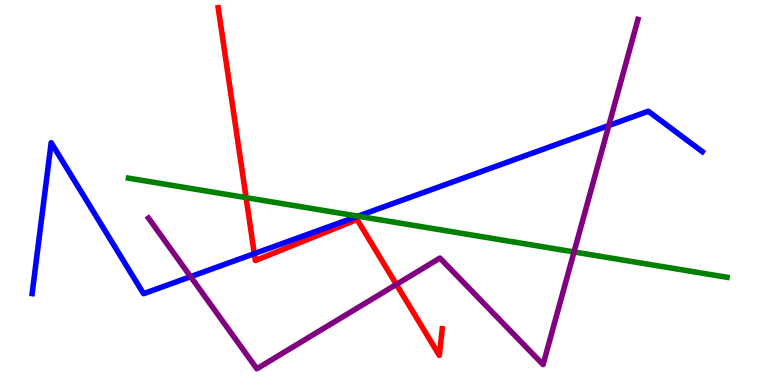[{'lines': ['blue', 'red'], 'intersections': [{'x': 3.28, 'y': 3.41}]}, {'lines': ['green', 'red'], 'intersections': [{'x': 3.18, 'y': 4.87}]}, {'lines': ['purple', 'red'], 'intersections': [{'x': 5.11, 'y': 2.61}]}, {'lines': ['blue', 'green'], 'intersections': [{'x': 4.62, 'y': 4.39}]}, {'lines': ['blue', 'purple'], 'intersections': [{'x': 2.46, 'y': 2.81}, {'x': 7.86, 'y': 6.74}]}, {'lines': ['green', 'purple'], 'intersections': [{'x': 7.41, 'y': 3.46}]}]